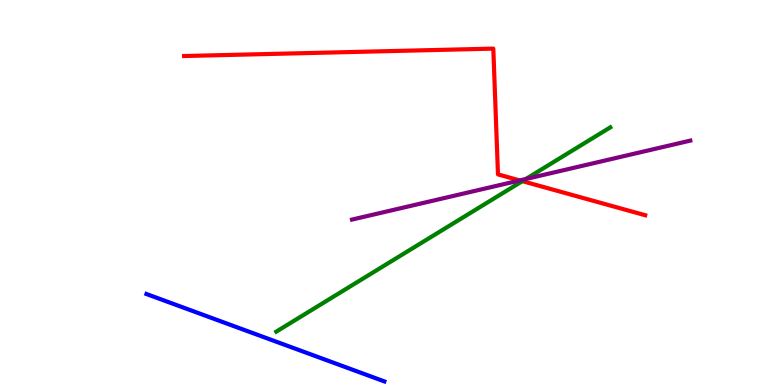[{'lines': ['blue', 'red'], 'intersections': []}, {'lines': ['green', 'red'], 'intersections': [{'x': 6.74, 'y': 5.3}]}, {'lines': ['purple', 'red'], 'intersections': [{'x': 6.71, 'y': 5.31}]}, {'lines': ['blue', 'green'], 'intersections': []}, {'lines': ['blue', 'purple'], 'intersections': []}, {'lines': ['green', 'purple'], 'intersections': [{'x': 6.79, 'y': 5.35}]}]